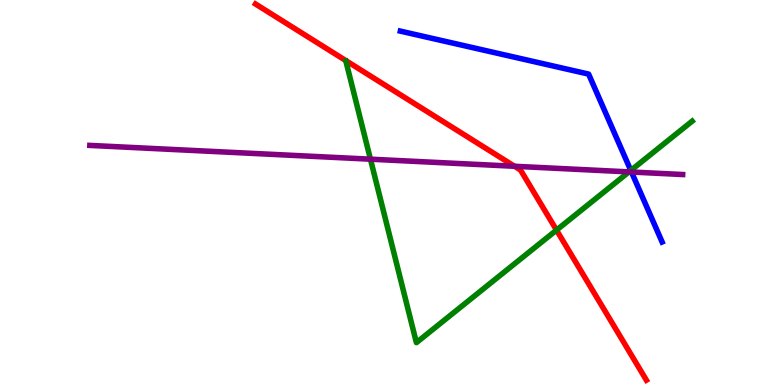[{'lines': ['blue', 'red'], 'intersections': []}, {'lines': ['green', 'red'], 'intersections': [{'x': 7.18, 'y': 4.02}]}, {'lines': ['purple', 'red'], 'intersections': [{'x': 6.64, 'y': 5.68}]}, {'lines': ['blue', 'green'], 'intersections': [{'x': 8.14, 'y': 5.57}]}, {'lines': ['blue', 'purple'], 'intersections': [{'x': 8.15, 'y': 5.53}]}, {'lines': ['green', 'purple'], 'intersections': [{'x': 4.78, 'y': 5.87}, {'x': 8.12, 'y': 5.54}]}]